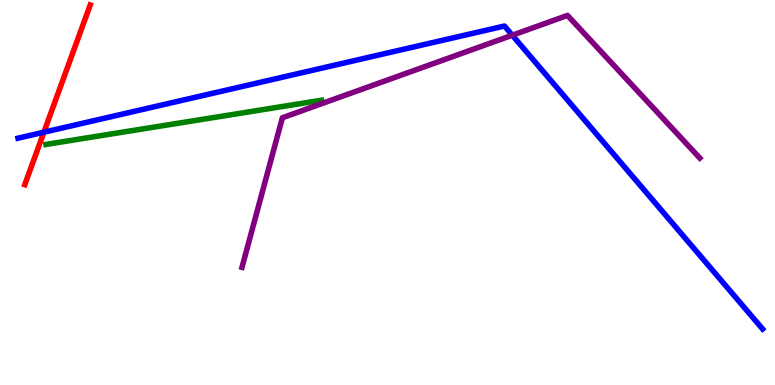[{'lines': ['blue', 'red'], 'intersections': [{'x': 0.566, 'y': 6.57}]}, {'lines': ['green', 'red'], 'intersections': []}, {'lines': ['purple', 'red'], 'intersections': []}, {'lines': ['blue', 'green'], 'intersections': []}, {'lines': ['blue', 'purple'], 'intersections': [{'x': 6.61, 'y': 9.09}]}, {'lines': ['green', 'purple'], 'intersections': []}]